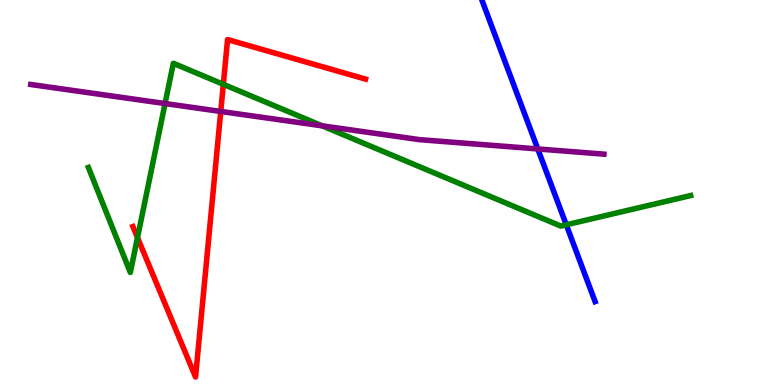[{'lines': ['blue', 'red'], 'intersections': []}, {'lines': ['green', 'red'], 'intersections': [{'x': 1.77, 'y': 3.83}, {'x': 2.88, 'y': 7.81}]}, {'lines': ['purple', 'red'], 'intersections': [{'x': 2.85, 'y': 7.11}]}, {'lines': ['blue', 'green'], 'intersections': [{'x': 7.31, 'y': 4.16}]}, {'lines': ['blue', 'purple'], 'intersections': [{'x': 6.94, 'y': 6.13}]}, {'lines': ['green', 'purple'], 'intersections': [{'x': 2.13, 'y': 7.31}, {'x': 4.16, 'y': 6.73}]}]